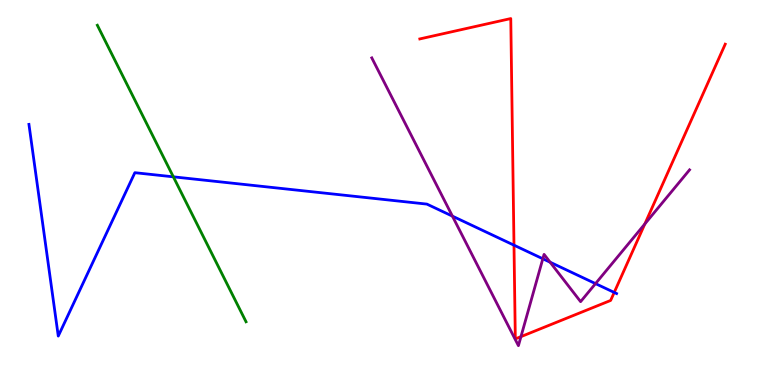[{'lines': ['blue', 'red'], 'intersections': [{'x': 6.63, 'y': 3.63}, {'x': 7.93, 'y': 2.4}]}, {'lines': ['green', 'red'], 'intersections': []}, {'lines': ['purple', 'red'], 'intersections': [{'x': 6.72, 'y': 1.26}, {'x': 8.32, 'y': 4.18}]}, {'lines': ['blue', 'green'], 'intersections': [{'x': 2.24, 'y': 5.41}]}, {'lines': ['blue', 'purple'], 'intersections': [{'x': 5.84, 'y': 4.39}, {'x': 7.0, 'y': 3.28}, {'x': 7.1, 'y': 3.19}, {'x': 7.68, 'y': 2.63}]}, {'lines': ['green', 'purple'], 'intersections': []}]